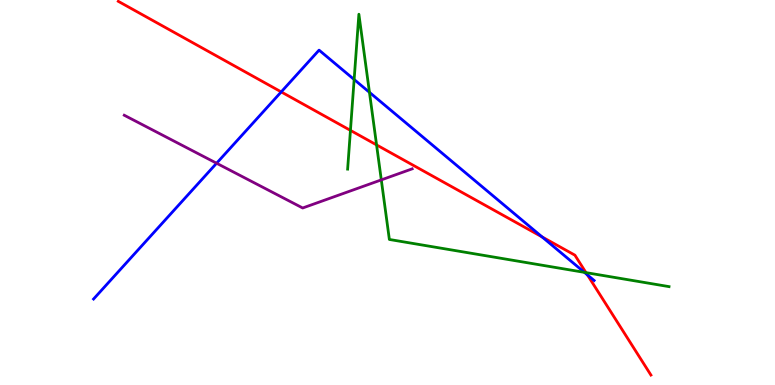[{'lines': ['blue', 'red'], 'intersections': [{'x': 3.63, 'y': 7.61}, {'x': 7.0, 'y': 3.85}, {'x': 7.58, 'y': 2.86}]}, {'lines': ['green', 'red'], 'intersections': [{'x': 4.52, 'y': 6.61}, {'x': 4.86, 'y': 6.24}, {'x': 7.56, 'y': 2.92}]}, {'lines': ['purple', 'red'], 'intersections': []}, {'lines': ['blue', 'green'], 'intersections': [{'x': 4.57, 'y': 7.93}, {'x': 4.77, 'y': 7.6}, {'x': 7.54, 'y': 2.93}]}, {'lines': ['blue', 'purple'], 'intersections': [{'x': 2.79, 'y': 5.76}]}, {'lines': ['green', 'purple'], 'intersections': [{'x': 4.92, 'y': 5.33}]}]